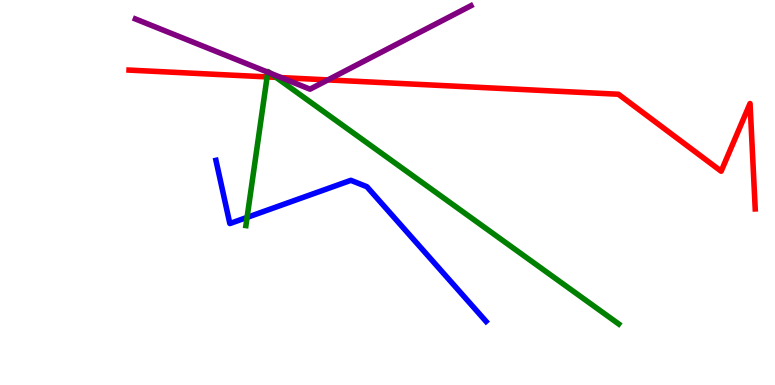[{'lines': ['blue', 'red'], 'intersections': []}, {'lines': ['green', 'red'], 'intersections': [{'x': 3.45, 'y': 8.0}, {'x': 3.56, 'y': 7.99}]}, {'lines': ['purple', 'red'], 'intersections': [{'x': 3.63, 'y': 7.98}, {'x': 4.23, 'y': 7.92}]}, {'lines': ['blue', 'green'], 'intersections': [{'x': 3.19, 'y': 4.35}]}, {'lines': ['blue', 'purple'], 'intersections': []}, {'lines': ['green', 'purple'], 'intersections': [{'x': 3.46, 'y': 8.12}, {'x': 3.49, 'y': 8.1}]}]